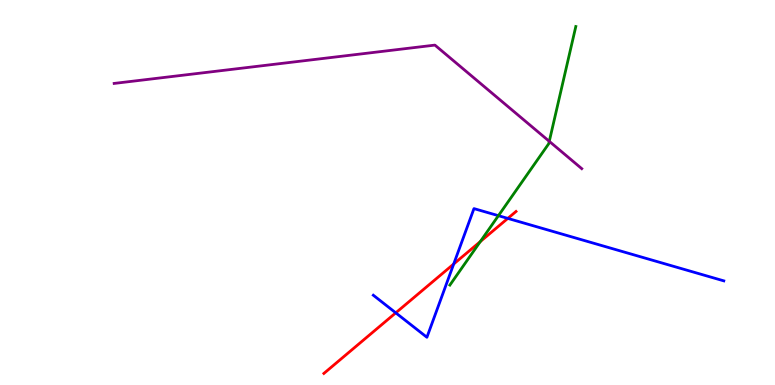[{'lines': ['blue', 'red'], 'intersections': [{'x': 5.11, 'y': 1.87}, {'x': 5.85, 'y': 3.14}, {'x': 6.55, 'y': 4.33}]}, {'lines': ['green', 'red'], 'intersections': [{'x': 6.2, 'y': 3.72}]}, {'lines': ['purple', 'red'], 'intersections': []}, {'lines': ['blue', 'green'], 'intersections': [{'x': 6.43, 'y': 4.4}]}, {'lines': ['blue', 'purple'], 'intersections': []}, {'lines': ['green', 'purple'], 'intersections': [{'x': 7.09, 'y': 6.33}]}]